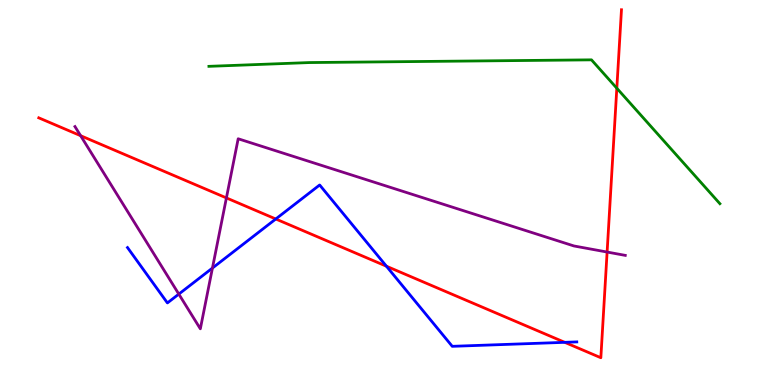[{'lines': ['blue', 'red'], 'intersections': [{'x': 3.56, 'y': 4.31}, {'x': 4.99, 'y': 3.09}, {'x': 7.29, 'y': 1.11}]}, {'lines': ['green', 'red'], 'intersections': [{'x': 7.96, 'y': 7.71}]}, {'lines': ['purple', 'red'], 'intersections': [{'x': 1.04, 'y': 6.48}, {'x': 2.92, 'y': 4.86}, {'x': 7.83, 'y': 3.45}]}, {'lines': ['blue', 'green'], 'intersections': []}, {'lines': ['blue', 'purple'], 'intersections': [{'x': 2.31, 'y': 2.36}, {'x': 2.74, 'y': 3.04}]}, {'lines': ['green', 'purple'], 'intersections': []}]